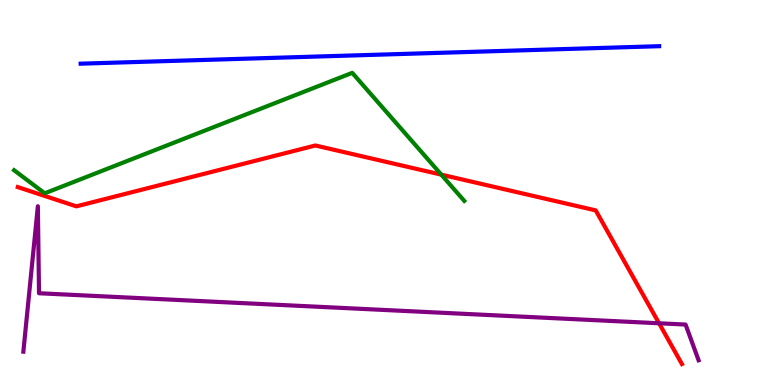[{'lines': ['blue', 'red'], 'intersections': []}, {'lines': ['green', 'red'], 'intersections': [{'x': 5.69, 'y': 5.46}]}, {'lines': ['purple', 'red'], 'intersections': [{'x': 8.5, 'y': 1.6}]}, {'lines': ['blue', 'green'], 'intersections': []}, {'lines': ['blue', 'purple'], 'intersections': []}, {'lines': ['green', 'purple'], 'intersections': []}]